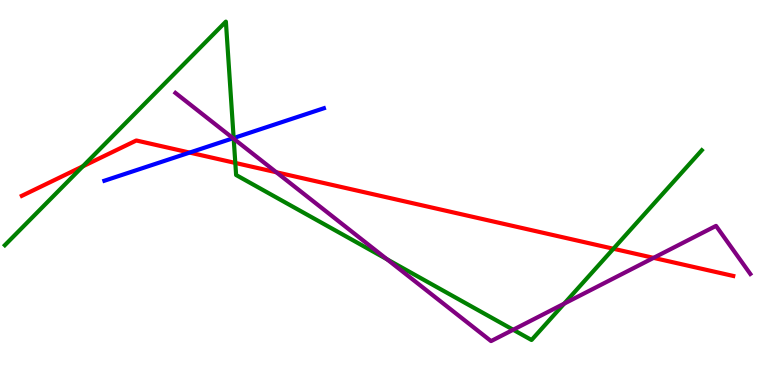[{'lines': ['blue', 'red'], 'intersections': [{'x': 2.45, 'y': 6.04}]}, {'lines': ['green', 'red'], 'intersections': [{'x': 1.07, 'y': 5.68}, {'x': 3.04, 'y': 5.77}, {'x': 7.92, 'y': 3.54}]}, {'lines': ['purple', 'red'], 'intersections': [{'x': 3.57, 'y': 5.53}, {'x': 8.43, 'y': 3.3}]}, {'lines': ['blue', 'green'], 'intersections': [{'x': 3.01, 'y': 6.41}]}, {'lines': ['blue', 'purple'], 'intersections': [{'x': 3.01, 'y': 6.41}]}, {'lines': ['green', 'purple'], 'intersections': [{'x': 3.02, 'y': 6.4}, {'x': 4.99, 'y': 3.27}, {'x': 6.62, 'y': 1.44}, {'x': 7.28, 'y': 2.11}]}]